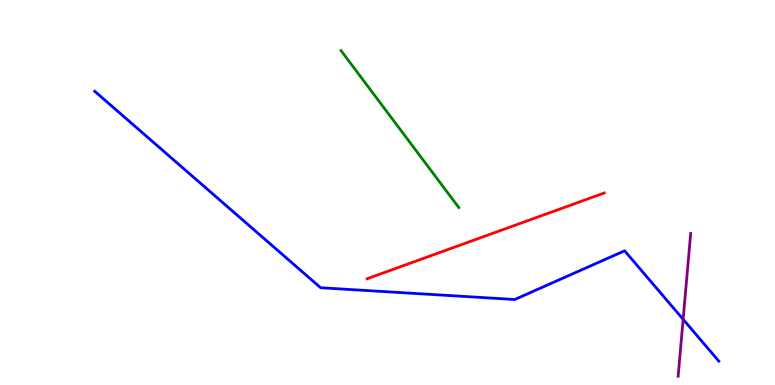[{'lines': ['blue', 'red'], 'intersections': []}, {'lines': ['green', 'red'], 'intersections': []}, {'lines': ['purple', 'red'], 'intersections': []}, {'lines': ['blue', 'green'], 'intersections': []}, {'lines': ['blue', 'purple'], 'intersections': [{'x': 8.81, 'y': 1.71}]}, {'lines': ['green', 'purple'], 'intersections': []}]